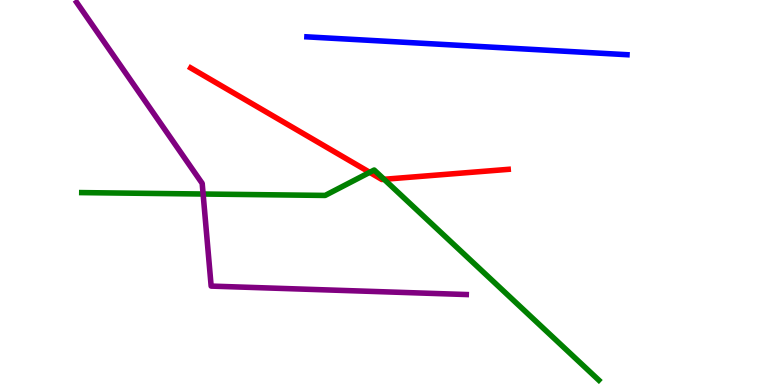[{'lines': ['blue', 'red'], 'intersections': []}, {'lines': ['green', 'red'], 'intersections': [{'x': 4.77, 'y': 5.52}, {'x': 4.96, 'y': 5.34}]}, {'lines': ['purple', 'red'], 'intersections': []}, {'lines': ['blue', 'green'], 'intersections': []}, {'lines': ['blue', 'purple'], 'intersections': []}, {'lines': ['green', 'purple'], 'intersections': [{'x': 2.62, 'y': 4.96}]}]